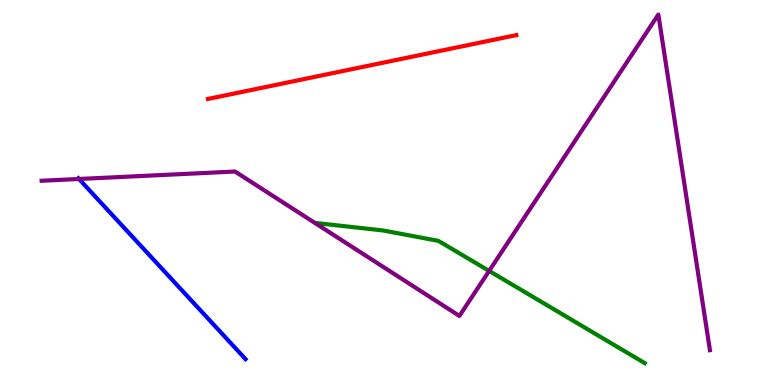[{'lines': ['blue', 'red'], 'intersections': []}, {'lines': ['green', 'red'], 'intersections': []}, {'lines': ['purple', 'red'], 'intersections': []}, {'lines': ['blue', 'green'], 'intersections': []}, {'lines': ['blue', 'purple'], 'intersections': [{'x': 1.02, 'y': 5.35}]}, {'lines': ['green', 'purple'], 'intersections': [{'x': 6.31, 'y': 2.96}]}]